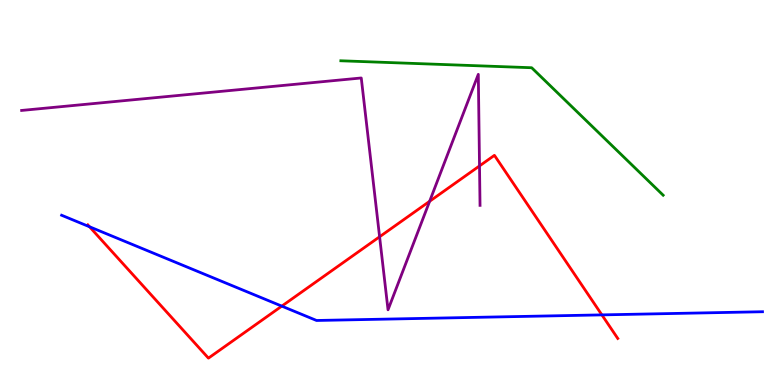[{'lines': ['blue', 'red'], 'intersections': [{'x': 1.16, 'y': 4.11}, {'x': 3.64, 'y': 2.05}, {'x': 7.77, 'y': 1.82}]}, {'lines': ['green', 'red'], 'intersections': []}, {'lines': ['purple', 'red'], 'intersections': [{'x': 4.9, 'y': 3.85}, {'x': 5.54, 'y': 4.77}, {'x': 6.19, 'y': 5.69}]}, {'lines': ['blue', 'green'], 'intersections': []}, {'lines': ['blue', 'purple'], 'intersections': []}, {'lines': ['green', 'purple'], 'intersections': []}]